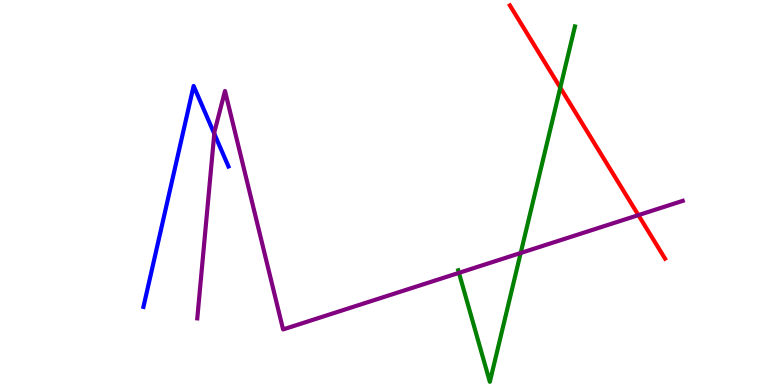[{'lines': ['blue', 'red'], 'intersections': []}, {'lines': ['green', 'red'], 'intersections': [{'x': 7.23, 'y': 7.72}]}, {'lines': ['purple', 'red'], 'intersections': [{'x': 8.24, 'y': 4.41}]}, {'lines': ['blue', 'green'], 'intersections': []}, {'lines': ['blue', 'purple'], 'intersections': [{'x': 2.76, 'y': 6.53}]}, {'lines': ['green', 'purple'], 'intersections': [{'x': 5.92, 'y': 2.91}, {'x': 6.72, 'y': 3.43}]}]